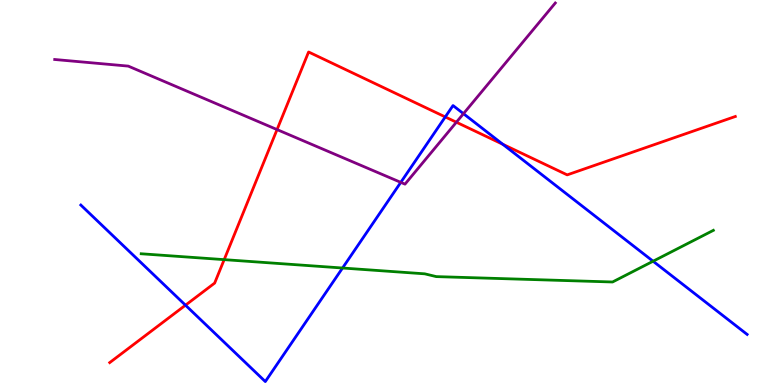[{'lines': ['blue', 'red'], 'intersections': [{'x': 2.39, 'y': 2.07}, {'x': 5.75, 'y': 6.96}, {'x': 6.49, 'y': 6.25}]}, {'lines': ['green', 'red'], 'intersections': [{'x': 2.89, 'y': 3.26}]}, {'lines': ['purple', 'red'], 'intersections': [{'x': 3.57, 'y': 6.63}, {'x': 5.89, 'y': 6.83}]}, {'lines': ['blue', 'green'], 'intersections': [{'x': 4.42, 'y': 3.04}, {'x': 8.43, 'y': 3.21}]}, {'lines': ['blue', 'purple'], 'intersections': [{'x': 5.17, 'y': 5.26}, {'x': 5.98, 'y': 7.05}]}, {'lines': ['green', 'purple'], 'intersections': []}]